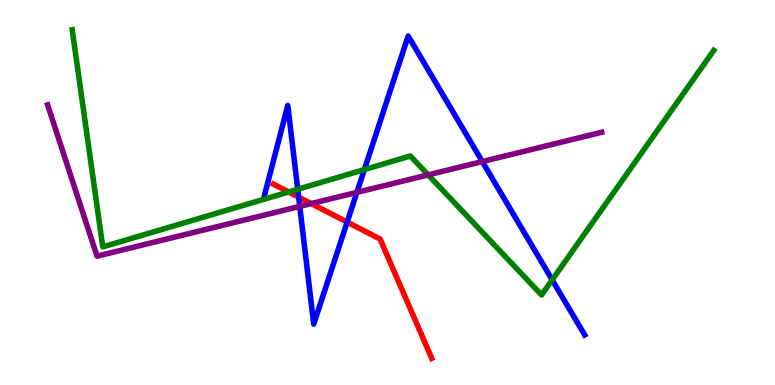[{'lines': ['blue', 'red'], 'intersections': [{'x': 3.85, 'y': 4.88}, {'x': 4.48, 'y': 4.23}]}, {'lines': ['green', 'red'], 'intersections': [{'x': 3.72, 'y': 5.01}]}, {'lines': ['purple', 'red'], 'intersections': [{'x': 4.02, 'y': 4.71}]}, {'lines': ['blue', 'green'], 'intersections': [{'x': 3.84, 'y': 5.08}, {'x': 4.7, 'y': 5.6}, {'x': 7.12, 'y': 2.73}]}, {'lines': ['blue', 'purple'], 'intersections': [{'x': 3.87, 'y': 4.64}, {'x': 4.61, 'y': 5.0}, {'x': 6.22, 'y': 5.8}]}, {'lines': ['green', 'purple'], 'intersections': [{'x': 5.52, 'y': 5.46}]}]